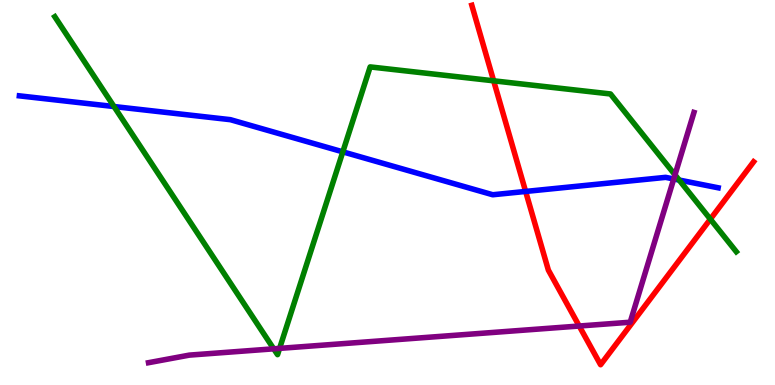[{'lines': ['blue', 'red'], 'intersections': [{'x': 6.78, 'y': 5.03}]}, {'lines': ['green', 'red'], 'intersections': [{'x': 6.37, 'y': 7.9}, {'x': 9.17, 'y': 4.31}]}, {'lines': ['purple', 'red'], 'intersections': [{'x': 7.47, 'y': 1.53}]}, {'lines': ['blue', 'green'], 'intersections': [{'x': 1.47, 'y': 7.23}, {'x': 4.42, 'y': 6.06}, {'x': 8.76, 'y': 5.32}]}, {'lines': ['blue', 'purple'], 'intersections': [{'x': 8.69, 'y': 5.35}]}, {'lines': ['green', 'purple'], 'intersections': [{'x': 3.53, 'y': 0.94}, {'x': 3.61, 'y': 0.951}, {'x': 8.71, 'y': 5.46}]}]